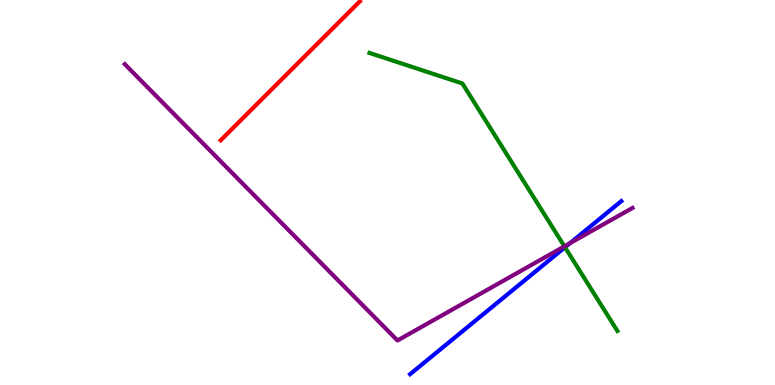[{'lines': ['blue', 'red'], 'intersections': []}, {'lines': ['green', 'red'], 'intersections': []}, {'lines': ['purple', 'red'], 'intersections': []}, {'lines': ['blue', 'green'], 'intersections': [{'x': 7.29, 'y': 3.58}]}, {'lines': ['blue', 'purple'], 'intersections': [{'x': 7.35, 'y': 3.68}]}, {'lines': ['green', 'purple'], 'intersections': [{'x': 7.28, 'y': 3.6}]}]